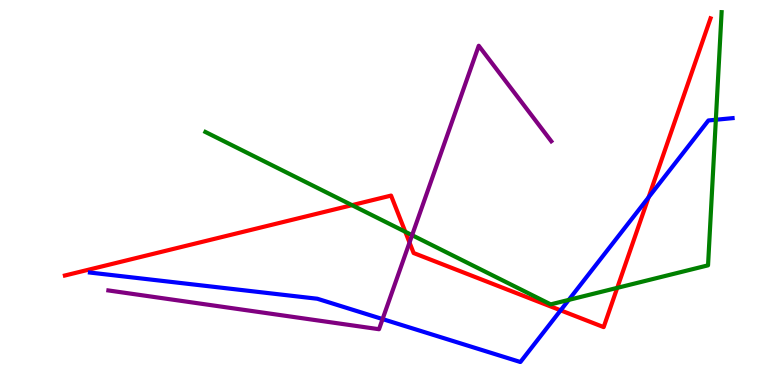[{'lines': ['blue', 'red'], 'intersections': [{'x': 7.23, 'y': 1.94}, {'x': 8.37, 'y': 4.87}]}, {'lines': ['green', 'red'], 'intersections': [{'x': 4.54, 'y': 4.67}, {'x': 5.23, 'y': 3.98}, {'x': 7.96, 'y': 2.52}]}, {'lines': ['purple', 'red'], 'intersections': [{'x': 5.28, 'y': 3.7}]}, {'lines': ['blue', 'green'], 'intersections': [{'x': 7.34, 'y': 2.21}, {'x': 9.24, 'y': 6.89}]}, {'lines': ['blue', 'purple'], 'intersections': [{'x': 4.94, 'y': 1.71}]}, {'lines': ['green', 'purple'], 'intersections': [{'x': 5.32, 'y': 3.89}]}]